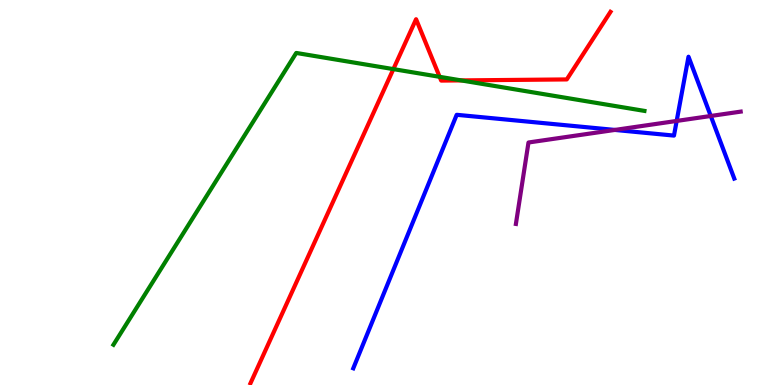[{'lines': ['blue', 'red'], 'intersections': []}, {'lines': ['green', 'red'], 'intersections': [{'x': 5.08, 'y': 8.2}, {'x': 5.67, 'y': 8.0}, {'x': 5.95, 'y': 7.91}]}, {'lines': ['purple', 'red'], 'intersections': []}, {'lines': ['blue', 'green'], 'intersections': []}, {'lines': ['blue', 'purple'], 'intersections': [{'x': 7.93, 'y': 6.63}, {'x': 8.73, 'y': 6.86}, {'x': 9.17, 'y': 6.99}]}, {'lines': ['green', 'purple'], 'intersections': []}]